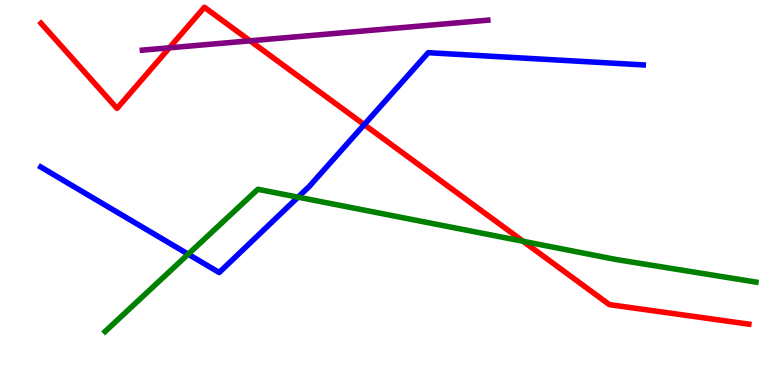[{'lines': ['blue', 'red'], 'intersections': [{'x': 4.7, 'y': 6.76}]}, {'lines': ['green', 'red'], 'intersections': [{'x': 6.75, 'y': 3.73}]}, {'lines': ['purple', 'red'], 'intersections': [{'x': 2.19, 'y': 8.76}, {'x': 3.23, 'y': 8.94}]}, {'lines': ['blue', 'green'], 'intersections': [{'x': 2.43, 'y': 3.4}, {'x': 3.85, 'y': 4.88}]}, {'lines': ['blue', 'purple'], 'intersections': []}, {'lines': ['green', 'purple'], 'intersections': []}]